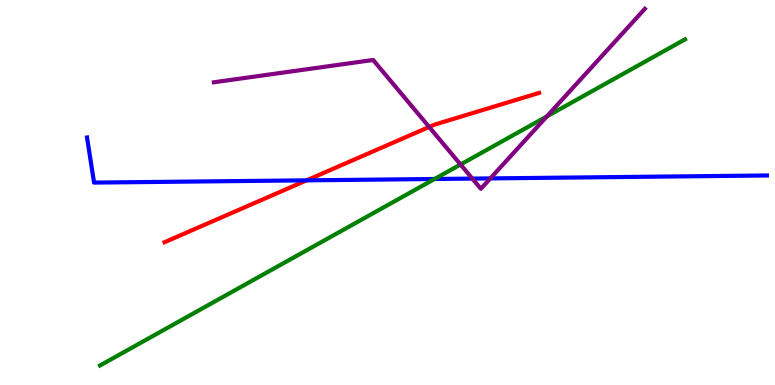[{'lines': ['blue', 'red'], 'intersections': [{'x': 3.96, 'y': 5.32}]}, {'lines': ['green', 'red'], 'intersections': []}, {'lines': ['purple', 'red'], 'intersections': [{'x': 5.54, 'y': 6.7}]}, {'lines': ['blue', 'green'], 'intersections': [{'x': 5.61, 'y': 5.35}]}, {'lines': ['blue', 'purple'], 'intersections': [{'x': 6.09, 'y': 5.36}, {'x': 6.33, 'y': 5.37}]}, {'lines': ['green', 'purple'], 'intersections': [{'x': 5.94, 'y': 5.73}, {'x': 7.06, 'y': 6.98}]}]